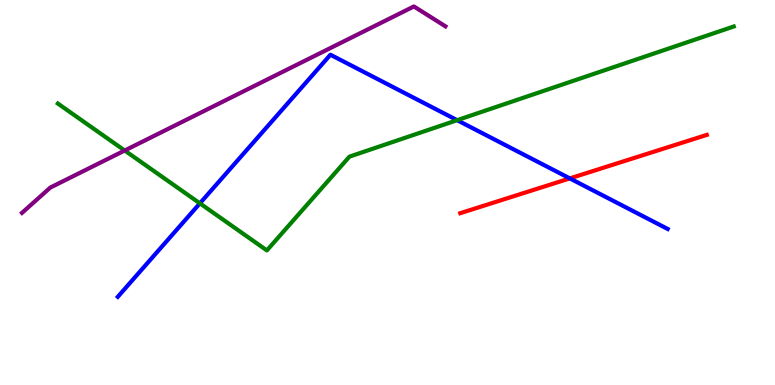[{'lines': ['blue', 'red'], 'intersections': [{'x': 7.35, 'y': 5.37}]}, {'lines': ['green', 'red'], 'intersections': []}, {'lines': ['purple', 'red'], 'intersections': []}, {'lines': ['blue', 'green'], 'intersections': [{'x': 2.58, 'y': 4.72}, {'x': 5.9, 'y': 6.88}]}, {'lines': ['blue', 'purple'], 'intersections': []}, {'lines': ['green', 'purple'], 'intersections': [{'x': 1.61, 'y': 6.09}]}]